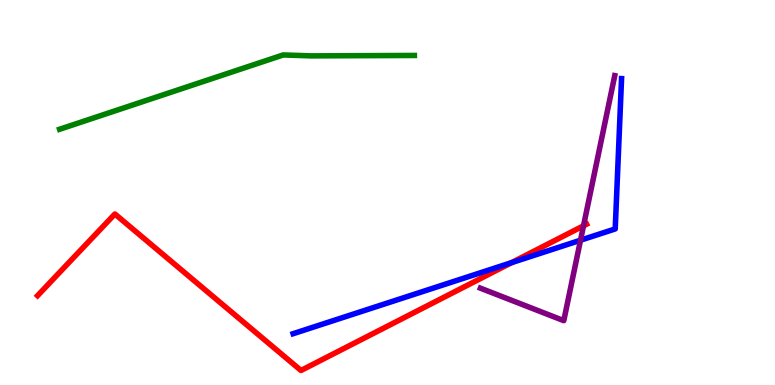[{'lines': ['blue', 'red'], 'intersections': [{'x': 6.6, 'y': 3.18}]}, {'lines': ['green', 'red'], 'intersections': []}, {'lines': ['purple', 'red'], 'intersections': [{'x': 7.53, 'y': 4.13}]}, {'lines': ['blue', 'green'], 'intersections': []}, {'lines': ['blue', 'purple'], 'intersections': [{'x': 7.49, 'y': 3.76}]}, {'lines': ['green', 'purple'], 'intersections': []}]